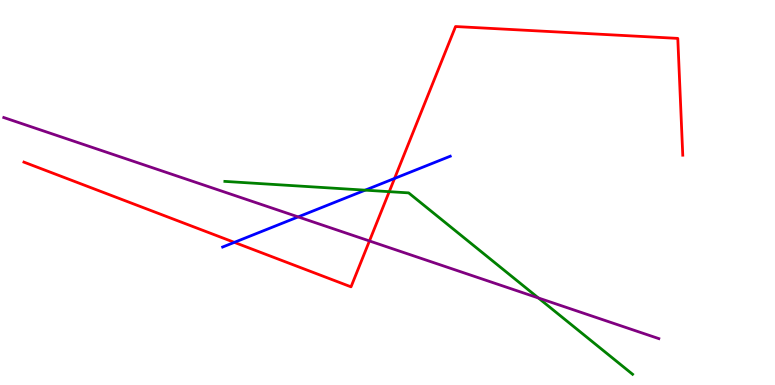[{'lines': ['blue', 'red'], 'intersections': [{'x': 3.02, 'y': 3.71}, {'x': 5.09, 'y': 5.37}]}, {'lines': ['green', 'red'], 'intersections': [{'x': 5.02, 'y': 5.02}]}, {'lines': ['purple', 'red'], 'intersections': [{'x': 4.77, 'y': 3.74}]}, {'lines': ['blue', 'green'], 'intersections': [{'x': 4.71, 'y': 5.06}]}, {'lines': ['blue', 'purple'], 'intersections': [{'x': 3.85, 'y': 4.37}]}, {'lines': ['green', 'purple'], 'intersections': [{'x': 6.95, 'y': 2.26}]}]